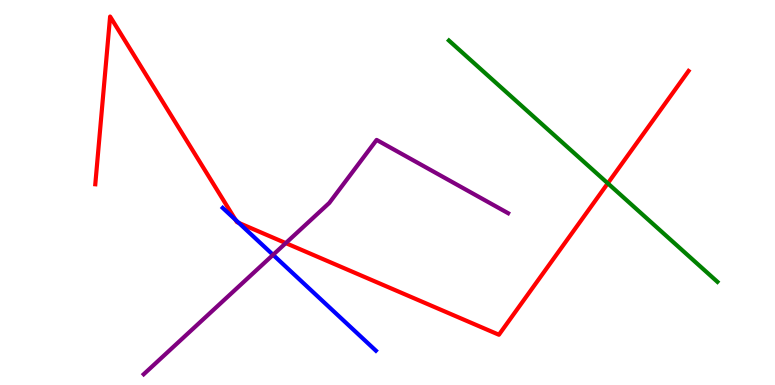[{'lines': ['blue', 'red'], 'intersections': [{'x': 3.04, 'y': 4.29}, {'x': 3.08, 'y': 4.21}]}, {'lines': ['green', 'red'], 'intersections': [{'x': 7.84, 'y': 5.24}]}, {'lines': ['purple', 'red'], 'intersections': [{'x': 3.69, 'y': 3.69}]}, {'lines': ['blue', 'green'], 'intersections': []}, {'lines': ['blue', 'purple'], 'intersections': [{'x': 3.52, 'y': 3.38}]}, {'lines': ['green', 'purple'], 'intersections': []}]